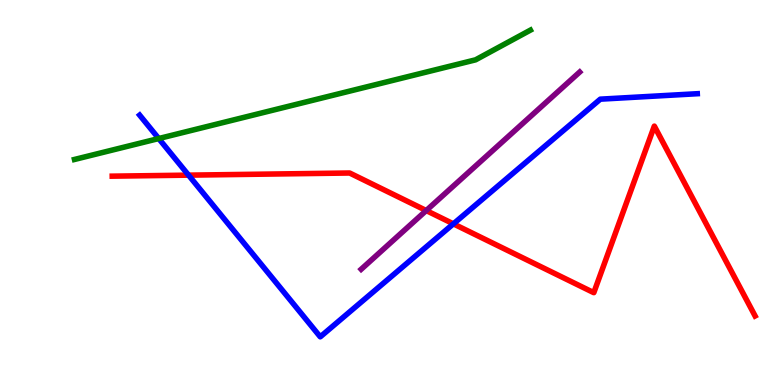[{'lines': ['blue', 'red'], 'intersections': [{'x': 2.43, 'y': 5.45}, {'x': 5.85, 'y': 4.19}]}, {'lines': ['green', 'red'], 'intersections': []}, {'lines': ['purple', 'red'], 'intersections': [{'x': 5.5, 'y': 4.53}]}, {'lines': ['blue', 'green'], 'intersections': [{'x': 2.05, 'y': 6.4}]}, {'lines': ['blue', 'purple'], 'intersections': []}, {'lines': ['green', 'purple'], 'intersections': []}]